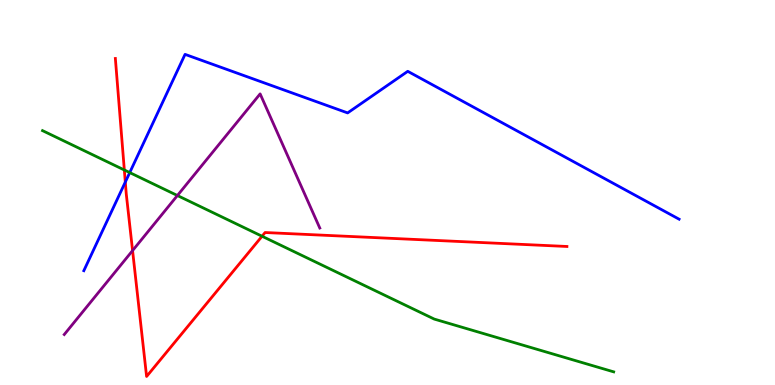[{'lines': ['blue', 'red'], 'intersections': [{'x': 1.62, 'y': 5.27}]}, {'lines': ['green', 'red'], 'intersections': [{'x': 1.6, 'y': 5.58}, {'x': 3.38, 'y': 3.86}]}, {'lines': ['purple', 'red'], 'intersections': [{'x': 1.71, 'y': 3.49}]}, {'lines': ['blue', 'green'], 'intersections': [{'x': 1.67, 'y': 5.52}]}, {'lines': ['blue', 'purple'], 'intersections': []}, {'lines': ['green', 'purple'], 'intersections': [{'x': 2.29, 'y': 4.92}]}]